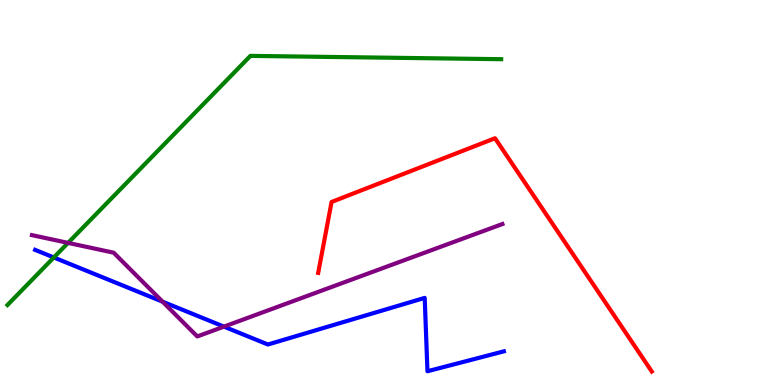[{'lines': ['blue', 'red'], 'intersections': []}, {'lines': ['green', 'red'], 'intersections': []}, {'lines': ['purple', 'red'], 'intersections': []}, {'lines': ['blue', 'green'], 'intersections': [{'x': 0.695, 'y': 3.31}]}, {'lines': ['blue', 'purple'], 'intersections': [{'x': 2.1, 'y': 2.16}, {'x': 2.89, 'y': 1.52}]}, {'lines': ['green', 'purple'], 'intersections': [{'x': 0.878, 'y': 3.69}]}]